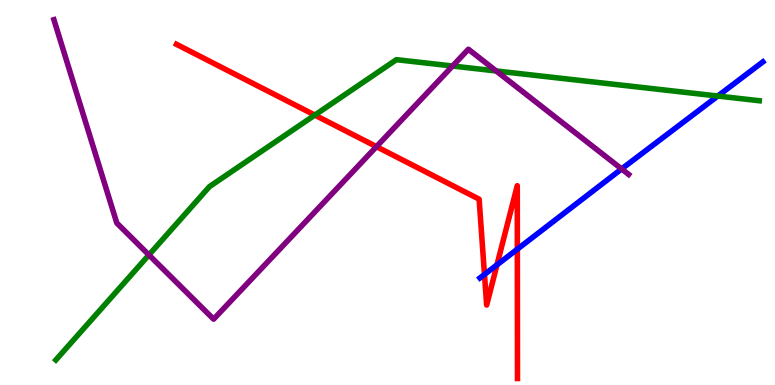[{'lines': ['blue', 'red'], 'intersections': [{'x': 6.25, 'y': 2.87}, {'x': 6.41, 'y': 3.12}, {'x': 6.68, 'y': 3.53}]}, {'lines': ['green', 'red'], 'intersections': [{'x': 4.06, 'y': 7.01}]}, {'lines': ['purple', 'red'], 'intersections': [{'x': 4.86, 'y': 6.19}]}, {'lines': ['blue', 'green'], 'intersections': [{'x': 9.26, 'y': 7.51}]}, {'lines': ['blue', 'purple'], 'intersections': [{'x': 8.02, 'y': 5.61}]}, {'lines': ['green', 'purple'], 'intersections': [{'x': 1.92, 'y': 3.38}, {'x': 5.84, 'y': 8.29}, {'x': 6.4, 'y': 8.16}]}]